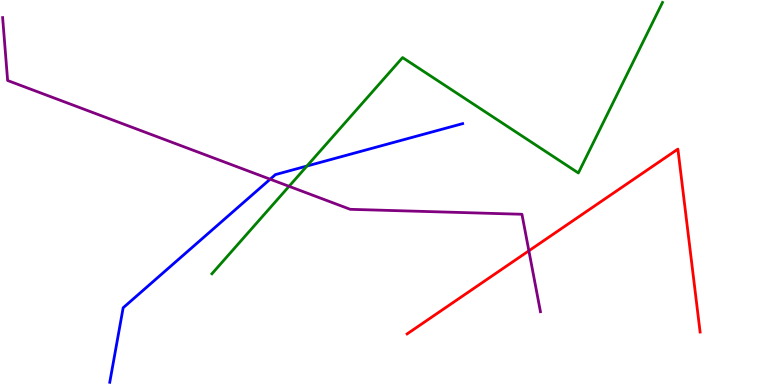[{'lines': ['blue', 'red'], 'intersections': []}, {'lines': ['green', 'red'], 'intersections': []}, {'lines': ['purple', 'red'], 'intersections': [{'x': 6.82, 'y': 3.49}]}, {'lines': ['blue', 'green'], 'intersections': [{'x': 3.96, 'y': 5.69}]}, {'lines': ['blue', 'purple'], 'intersections': [{'x': 3.49, 'y': 5.35}]}, {'lines': ['green', 'purple'], 'intersections': [{'x': 3.73, 'y': 5.16}]}]